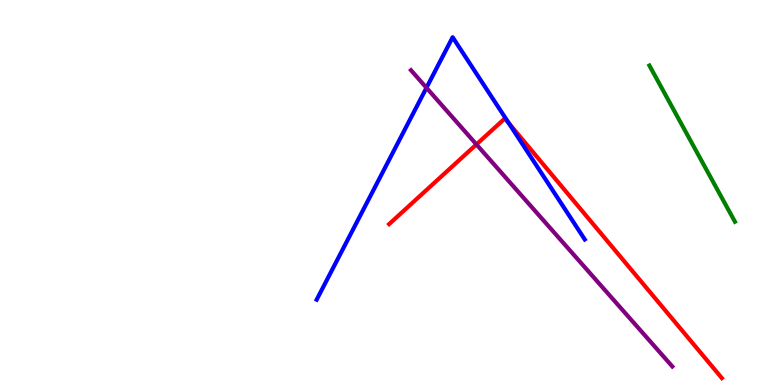[{'lines': ['blue', 'red'], 'intersections': [{'x': 6.56, 'y': 6.8}]}, {'lines': ['green', 'red'], 'intersections': []}, {'lines': ['purple', 'red'], 'intersections': [{'x': 6.15, 'y': 6.25}]}, {'lines': ['blue', 'green'], 'intersections': []}, {'lines': ['blue', 'purple'], 'intersections': [{'x': 5.5, 'y': 7.72}]}, {'lines': ['green', 'purple'], 'intersections': []}]